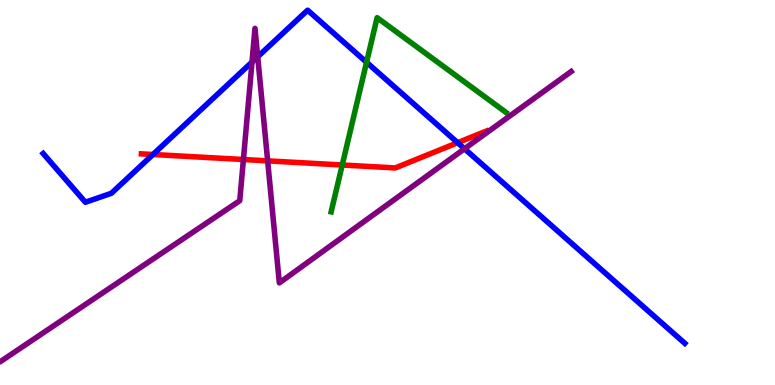[{'lines': ['blue', 'red'], 'intersections': [{'x': 1.97, 'y': 5.99}, {'x': 5.9, 'y': 6.29}]}, {'lines': ['green', 'red'], 'intersections': [{'x': 4.42, 'y': 5.71}]}, {'lines': ['purple', 'red'], 'intersections': [{'x': 3.14, 'y': 5.86}, {'x': 3.45, 'y': 5.82}]}, {'lines': ['blue', 'green'], 'intersections': [{'x': 4.73, 'y': 8.38}]}, {'lines': ['blue', 'purple'], 'intersections': [{'x': 3.25, 'y': 8.39}, {'x': 3.33, 'y': 8.53}, {'x': 5.99, 'y': 6.14}]}, {'lines': ['green', 'purple'], 'intersections': []}]